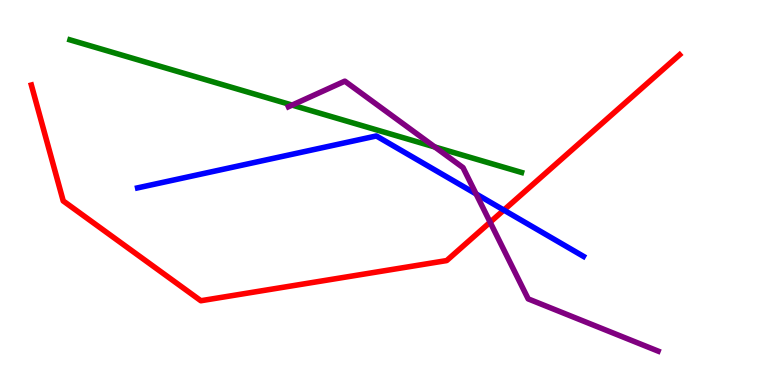[{'lines': ['blue', 'red'], 'intersections': [{'x': 6.5, 'y': 4.54}]}, {'lines': ['green', 'red'], 'intersections': []}, {'lines': ['purple', 'red'], 'intersections': [{'x': 6.32, 'y': 4.23}]}, {'lines': ['blue', 'green'], 'intersections': []}, {'lines': ['blue', 'purple'], 'intersections': [{'x': 6.14, 'y': 4.96}]}, {'lines': ['green', 'purple'], 'intersections': [{'x': 3.77, 'y': 7.27}, {'x': 5.61, 'y': 6.18}]}]